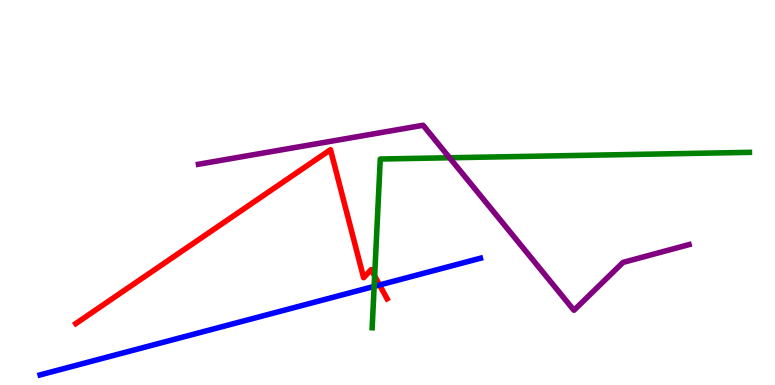[{'lines': ['blue', 'red'], 'intersections': [{'x': 4.9, 'y': 2.6}]}, {'lines': ['green', 'red'], 'intersections': [{'x': 4.83, 'y': 2.83}]}, {'lines': ['purple', 'red'], 'intersections': []}, {'lines': ['blue', 'green'], 'intersections': [{'x': 4.83, 'y': 2.56}]}, {'lines': ['blue', 'purple'], 'intersections': []}, {'lines': ['green', 'purple'], 'intersections': [{'x': 5.8, 'y': 5.9}]}]